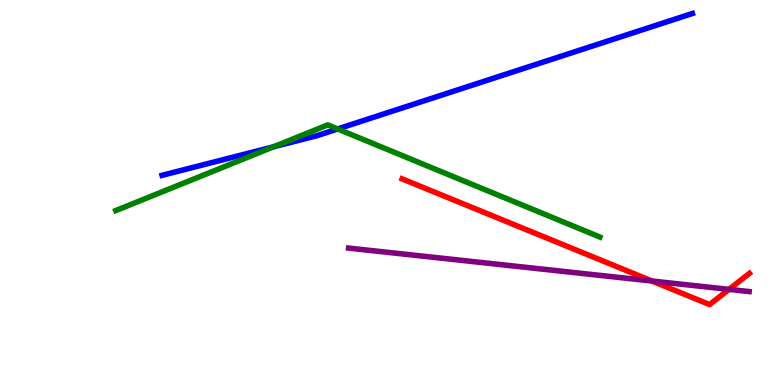[{'lines': ['blue', 'red'], 'intersections': []}, {'lines': ['green', 'red'], 'intersections': []}, {'lines': ['purple', 'red'], 'intersections': [{'x': 8.41, 'y': 2.7}, {'x': 9.41, 'y': 2.48}]}, {'lines': ['blue', 'green'], 'intersections': [{'x': 3.53, 'y': 6.19}, {'x': 4.36, 'y': 6.65}]}, {'lines': ['blue', 'purple'], 'intersections': []}, {'lines': ['green', 'purple'], 'intersections': []}]